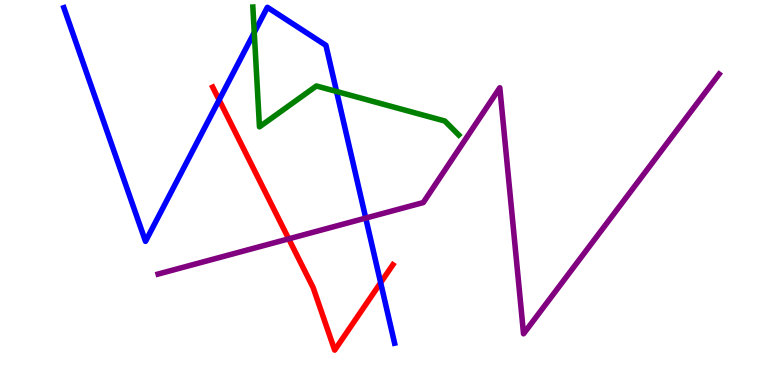[{'lines': ['blue', 'red'], 'intersections': [{'x': 2.83, 'y': 7.4}, {'x': 4.91, 'y': 2.66}]}, {'lines': ['green', 'red'], 'intersections': []}, {'lines': ['purple', 'red'], 'intersections': [{'x': 3.73, 'y': 3.8}]}, {'lines': ['blue', 'green'], 'intersections': [{'x': 3.28, 'y': 9.16}, {'x': 4.34, 'y': 7.62}]}, {'lines': ['blue', 'purple'], 'intersections': [{'x': 4.72, 'y': 4.34}]}, {'lines': ['green', 'purple'], 'intersections': []}]